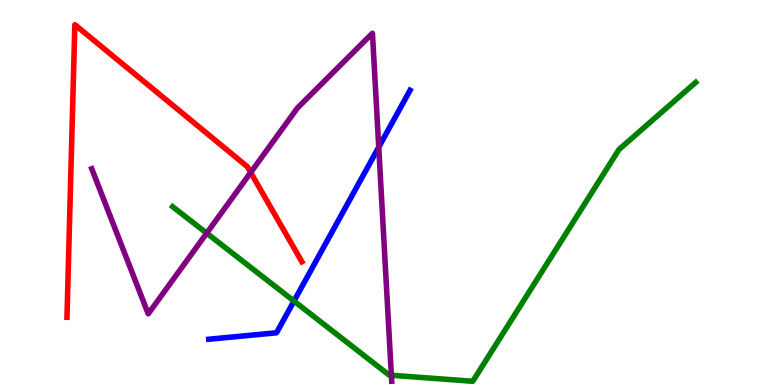[{'lines': ['blue', 'red'], 'intersections': []}, {'lines': ['green', 'red'], 'intersections': []}, {'lines': ['purple', 'red'], 'intersections': [{'x': 3.23, 'y': 5.52}]}, {'lines': ['blue', 'green'], 'intersections': [{'x': 3.79, 'y': 2.18}]}, {'lines': ['blue', 'purple'], 'intersections': [{'x': 4.89, 'y': 6.18}]}, {'lines': ['green', 'purple'], 'intersections': [{'x': 2.67, 'y': 3.94}, {'x': 5.05, 'y': 0.253}]}]